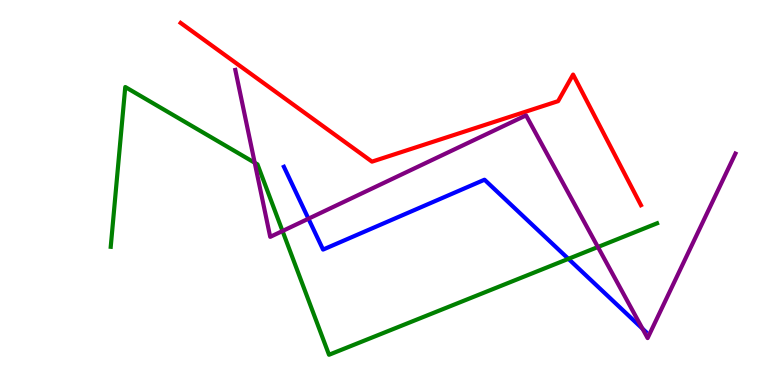[{'lines': ['blue', 'red'], 'intersections': []}, {'lines': ['green', 'red'], 'intersections': []}, {'lines': ['purple', 'red'], 'intersections': []}, {'lines': ['blue', 'green'], 'intersections': [{'x': 7.33, 'y': 3.28}]}, {'lines': ['blue', 'purple'], 'intersections': [{'x': 3.98, 'y': 4.32}, {'x': 8.29, 'y': 1.46}]}, {'lines': ['green', 'purple'], 'intersections': [{'x': 3.29, 'y': 5.77}, {'x': 3.65, 'y': 4.0}, {'x': 7.71, 'y': 3.58}]}]